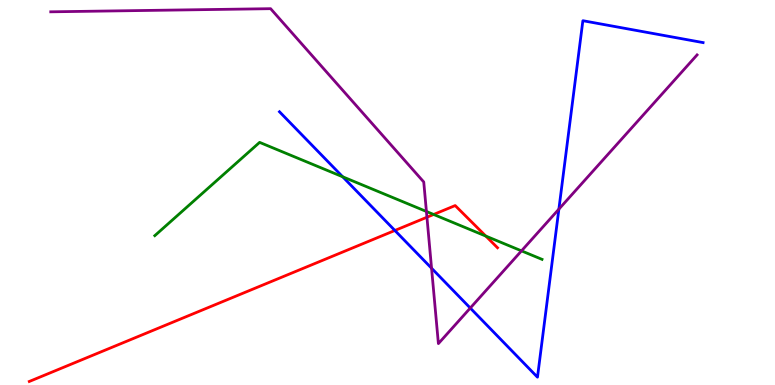[{'lines': ['blue', 'red'], 'intersections': [{'x': 5.1, 'y': 4.01}]}, {'lines': ['green', 'red'], 'intersections': [{'x': 5.6, 'y': 4.43}, {'x': 6.27, 'y': 3.87}]}, {'lines': ['purple', 'red'], 'intersections': [{'x': 5.51, 'y': 4.36}]}, {'lines': ['blue', 'green'], 'intersections': [{'x': 4.42, 'y': 5.41}]}, {'lines': ['blue', 'purple'], 'intersections': [{'x': 5.57, 'y': 3.03}, {'x': 6.07, 'y': 2.0}, {'x': 7.21, 'y': 4.57}]}, {'lines': ['green', 'purple'], 'intersections': [{'x': 5.5, 'y': 4.51}, {'x': 6.73, 'y': 3.48}]}]